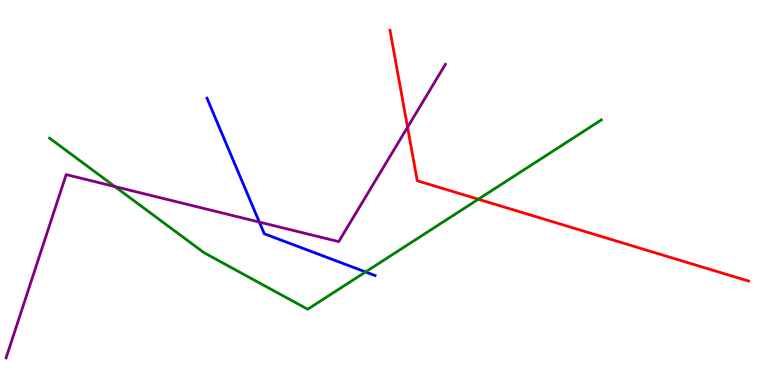[{'lines': ['blue', 'red'], 'intersections': []}, {'lines': ['green', 'red'], 'intersections': [{'x': 6.17, 'y': 4.83}]}, {'lines': ['purple', 'red'], 'intersections': [{'x': 5.26, 'y': 6.7}]}, {'lines': ['blue', 'green'], 'intersections': [{'x': 4.72, 'y': 2.94}]}, {'lines': ['blue', 'purple'], 'intersections': [{'x': 3.35, 'y': 4.23}]}, {'lines': ['green', 'purple'], 'intersections': [{'x': 1.48, 'y': 5.15}]}]